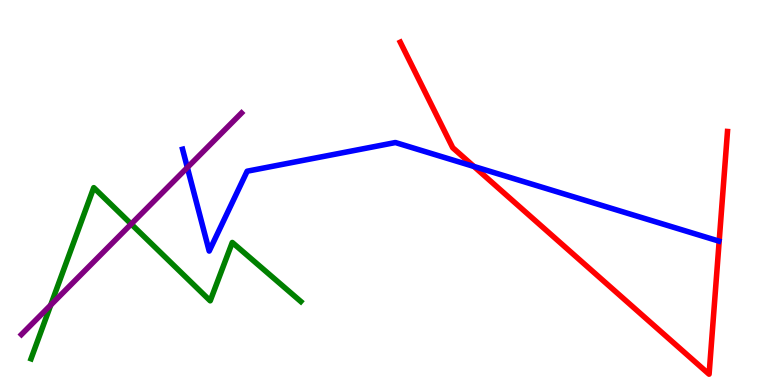[{'lines': ['blue', 'red'], 'intersections': [{'x': 6.12, 'y': 5.68}]}, {'lines': ['green', 'red'], 'intersections': []}, {'lines': ['purple', 'red'], 'intersections': []}, {'lines': ['blue', 'green'], 'intersections': []}, {'lines': ['blue', 'purple'], 'intersections': [{'x': 2.42, 'y': 5.65}]}, {'lines': ['green', 'purple'], 'intersections': [{'x': 0.654, 'y': 2.08}, {'x': 1.69, 'y': 4.18}]}]